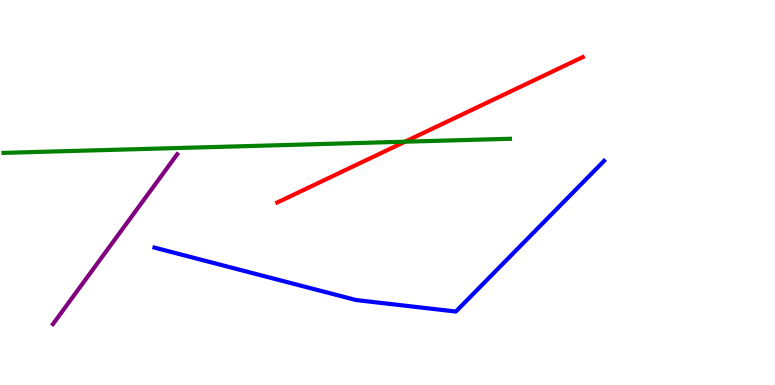[{'lines': ['blue', 'red'], 'intersections': []}, {'lines': ['green', 'red'], 'intersections': [{'x': 5.23, 'y': 6.32}]}, {'lines': ['purple', 'red'], 'intersections': []}, {'lines': ['blue', 'green'], 'intersections': []}, {'lines': ['blue', 'purple'], 'intersections': []}, {'lines': ['green', 'purple'], 'intersections': []}]